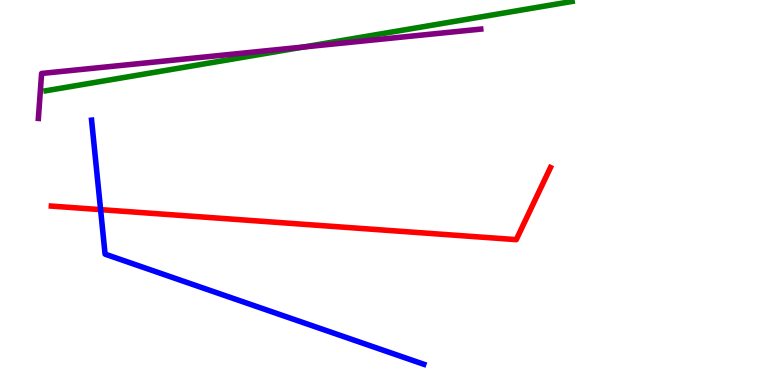[{'lines': ['blue', 'red'], 'intersections': [{'x': 1.3, 'y': 4.55}]}, {'lines': ['green', 'red'], 'intersections': []}, {'lines': ['purple', 'red'], 'intersections': []}, {'lines': ['blue', 'green'], 'intersections': []}, {'lines': ['blue', 'purple'], 'intersections': []}, {'lines': ['green', 'purple'], 'intersections': [{'x': 3.92, 'y': 8.78}]}]